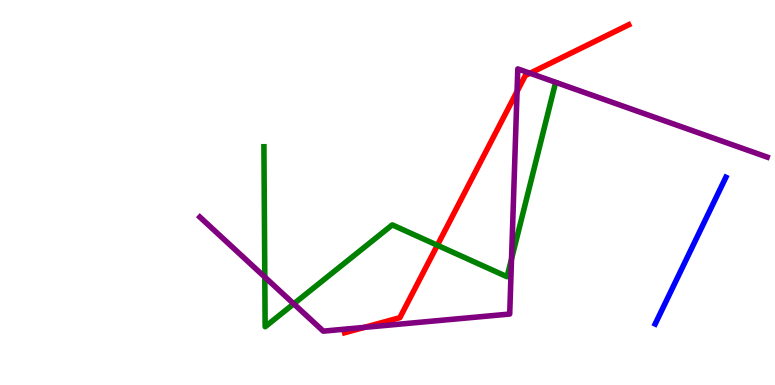[{'lines': ['blue', 'red'], 'intersections': []}, {'lines': ['green', 'red'], 'intersections': [{'x': 5.64, 'y': 3.63}]}, {'lines': ['purple', 'red'], 'intersections': [{'x': 4.7, 'y': 1.5}, {'x': 6.67, 'y': 7.63}, {'x': 6.84, 'y': 8.1}]}, {'lines': ['blue', 'green'], 'intersections': []}, {'lines': ['blue', 'purple'], 'intersections': []}, {'lines': ['green', 'purple'], 'intersections': [{'x': 3.42, 'y': 2.8}, {'x': 3.79, 'y': 2.11}, {'x': 6.6, 'y': 3.27}]}]